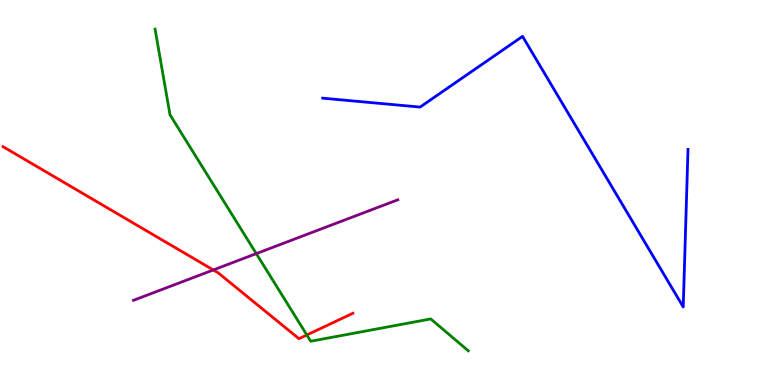[{'lines': ['blue', 'red'], 'intersections': []}, {'lines': ['green', 'red'], 'intersections': [{'x': 3.96, 'y': 1.3}]}, {'lines': ['purple', 'red'], 'intersections': [{'x': 2.75, 'y': 2.99}]}, {'lines': ['blue', 'green'], 'intersections': []}, {'lines': ['blue', 'purple'], 'intersections': []}, {'lines': ['green', 'purple'], 'intersections': [{'x': 3.31, 'y': 3.41}]}]